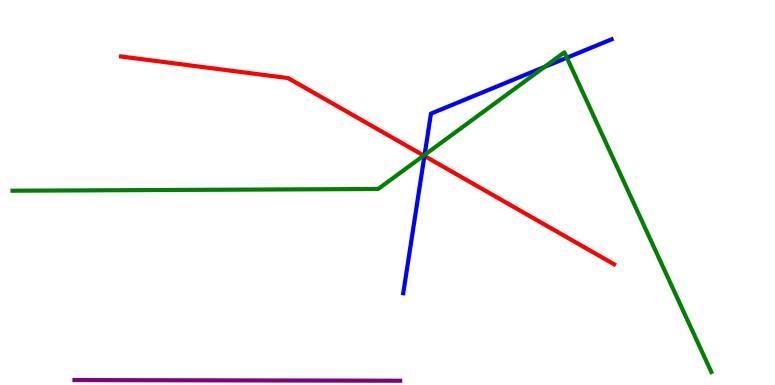[{'lines': ['blue', 'red'], 'intersections': [{'x': 5.48, 'y': 5.95}]}, {'lines': ['green', 'red'], 'intersections': [{'x': 5.47, 'y': 5.96}]}, {'lines': ['purple', 'red'], 'intersections': []}, {'lines': ['blue', 'green'], 'intersections': [{'x': 5.48, 'y': 5.98}, {'x': 7.03, 'y': 8.26}, {'x': 7.31, 'y': 8.5}]}, {'lines': ['blue', 'purple'], 'intersections': []}, {'lines': ['green', 'purple'], 'intersections': []}]